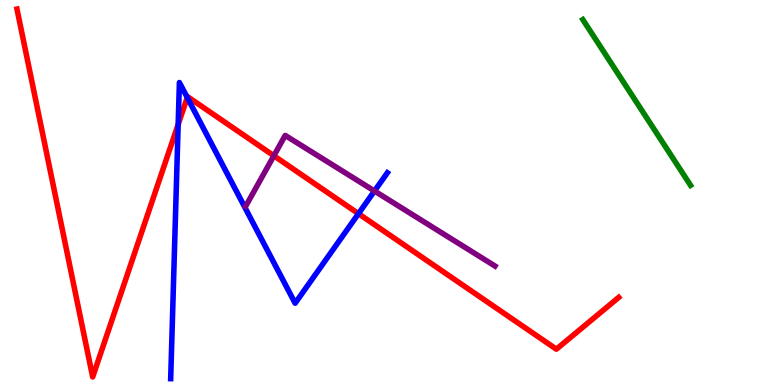[{'lines': ['blue', 'red'], 'intersections': [{'x': 2.3, 'y': 6.77}, {'x': 2.42, 'y': 7.47}, {'x': 4.63, 'y': 4.45}]}, {'lines': ['green', 'red'], 'intersections': []}, {'lines': ['purple', 'red'], 'intersections': [{'x': 3.53, 'y': 5.95}]}, {'lines': ['blue', 'green'], 'intersections': []}, {'lines': ['blue', 'purple'], 'intersections': [{'x': 4.83, 'y': 5.04}]}, {'lines': ['green', 'purple'], 'intersections': []}]